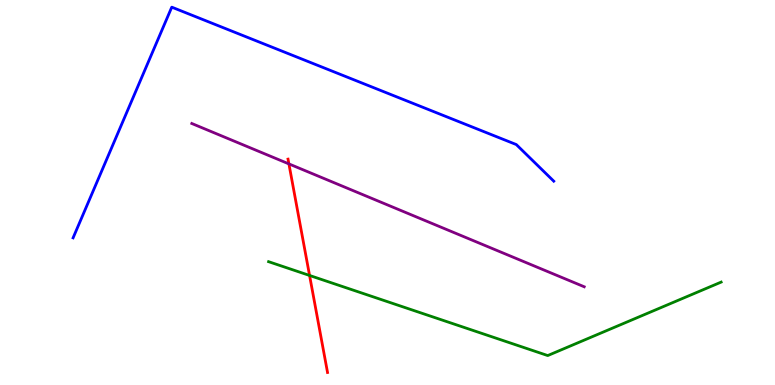[{'lines': ['blue', 'red'], 'intersections': []}, {'lines': ['green', 'red'], 'intersections': [{'x': 3.99, 'y': 2.85}]}, {'lines': ['purple', 'red'], 'intersections': [{'x': 3.73, 'y': 5.74}]}, {'lines': ['blue', 'green'], 'intersections': []}, {'lines': ['blue', 'purple'], 'intersections': []}, {'lines': ['green', 'purple'], 'intersections': []}]